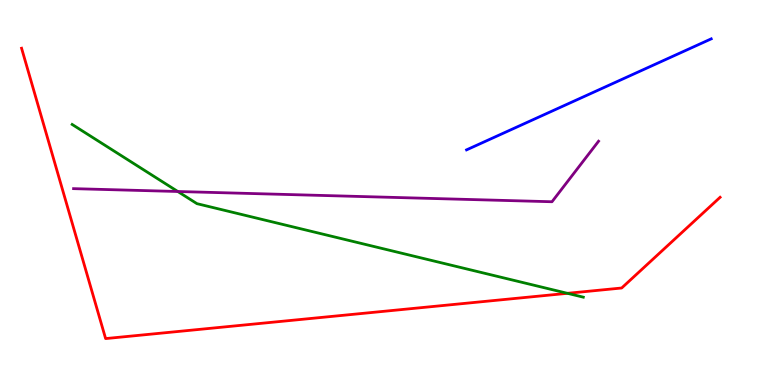[{'lines': ['blue', 'red'], 'intersections': []}, {'lines': ['green', 'red'], 'intersections': [{'x': 7.32, 'y': 2.38}]}, {'lines': ['purple', 'red'], 'intersections': []}, {'lines': ['blue', 'green'], 'intersections': []}, {'lines': ['blue', 'purple'], 'intersections': []}, {'lines': ['green', 'purple'], 'intersections': [{'x': 2.29, 'y': 5.03}]}]